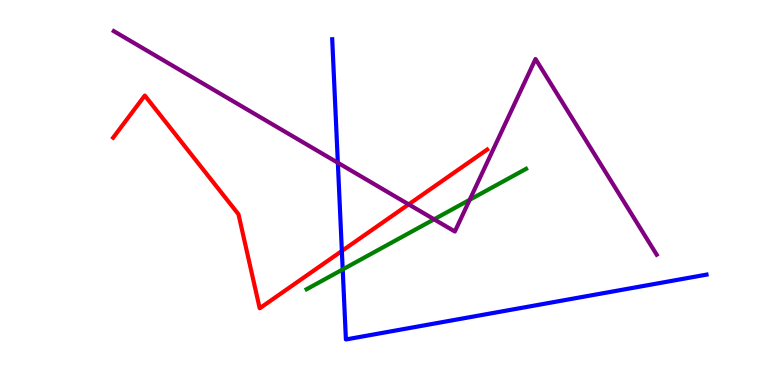[{'lines': ['blue', 'red'], 'intersections': [{'x': 4.41, 'y': 3.48}]}, {'lines': ['green', 'red'], 'intersections': []}, {'lines': ['purple', 'red'], 'intersections': [{'x': 5.27, 'y': 4.69}]}, {'lines': ['blue', 'green'], 'intersections': [{'x': 4.42, 'y': 3.0}]}, {'lines': ['blue', 'purple'], 'intersections': [{'x': 4.36, 'y': 5.77}]}, {'lines': ['green', 'purple'], 'intersections': [{'x': 5.6, 'y': 4.3}, {'x': 6.06, 'y': 4.81}]}]